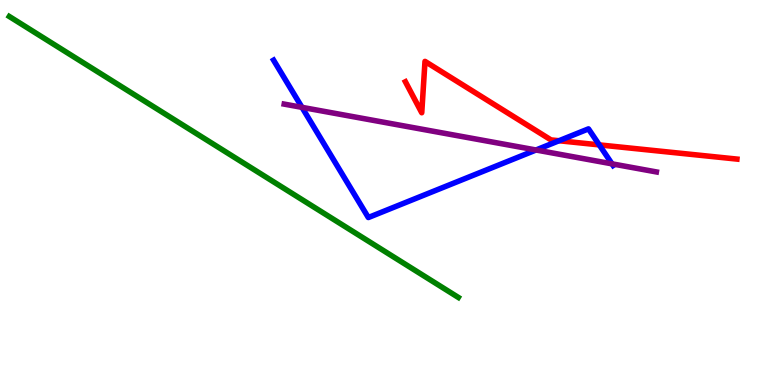[{'lines': ['blue', 'red'], 'intersections': [{'x': 7.21, 'y': 6.34}, {'x': 7.73, 'y': 6.24}]}, {'lines': ['green', 'red'], 'intersections': []}, {'lines': ['purple', 'red'], 'intersections': []}, {'lines': ['blue', 'green'], 'intersections': []}, {'lines': ['blue', 'purple'], 'intersections': [{'x': 3.9, 'y': 7.21}, {'x': 6.92, 'y': 6.1}, {'x': 7.9, 'y': 5.74}]}, {'lines': ['green', 'purple'], 'intersections': []}]